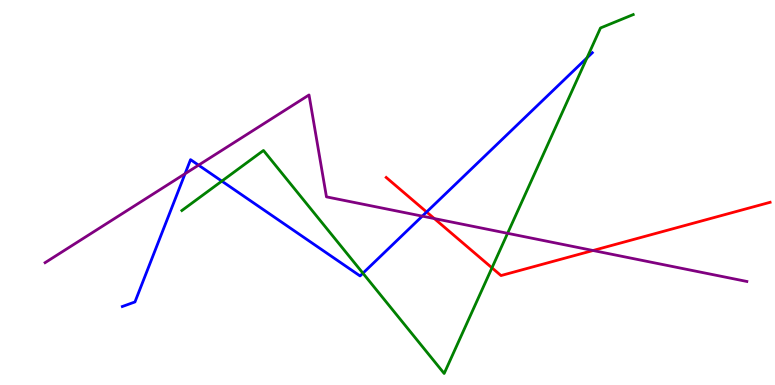[{'lines': ['blue', 'red'], 'intersections': [{'x': 5.5, 'y': 4.49}]}, {'lines': ['green', 'red'], 'intersections': [{'x': 6.35, 'y': 3.04}]}, {'lines': ['purple', 'red'], 'intersections': [{'x': 5.6, 'y': 4.32}, {'x': 7.65, 'y': 3.49}]}, {'lines': ['blue', 'green'], 'intersections': [{'x': 2.86, 'y': 5.3}, {'x': 4.68, 'y': 2.9}, {'x': 7.57, 'y': 8.5}]}, {'lines': ['blue', 'purple'], 'intersections': [{'x': 2.39, 'y': 5.49}, {'x': 2.56, 'y': 5.71}, {'x': 5.45, 'y': 4.39}]}, {'lines': ['green', 'purple'], 'intersections': [{'x': 6.55, 'y': 3.94}]}]